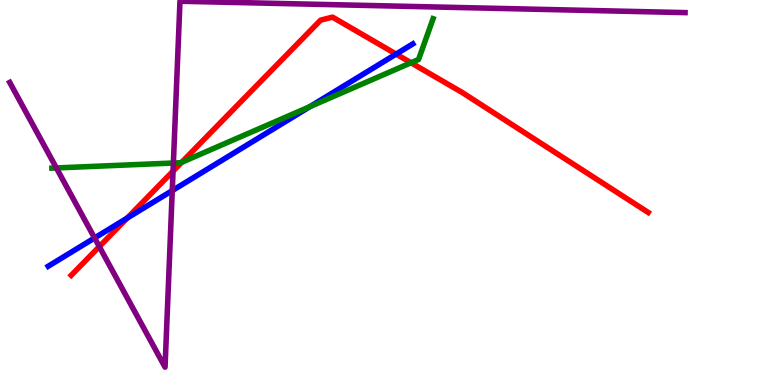[{'lines': ['blue', 'red'], 'intersections': [{'x': 1.64, 'y': 4.33}, {'x': 5.11, 'y': 8.59}]}, {'lines': ['green', 'red'], 'intersections': [{'x': 2.34, 'y': 5.78}, {'x': 5.3, 'y': 8.37}]}, {'lines': ['purple', 'red'], 'intersections': [{'x': 1.28, 'y': 3.59}, {'x': 2.23, 'y': 5.55}]}, {'lines': ['blue', 'green'], 'intersections': [{'x': 4.0, 'y': 7.23}]}, {'lines': ['blue', 'purple'], 'intersections': [{'x': 1.22, 'y': 3.82}, {'x': 2.22, 'y': 5.05}]}, {'lines': ['green', 'purple'], 'intersections': [{'x': 0.727, 'y': 5.64}, {'x': 2.24, 'y': 5.77}]}]